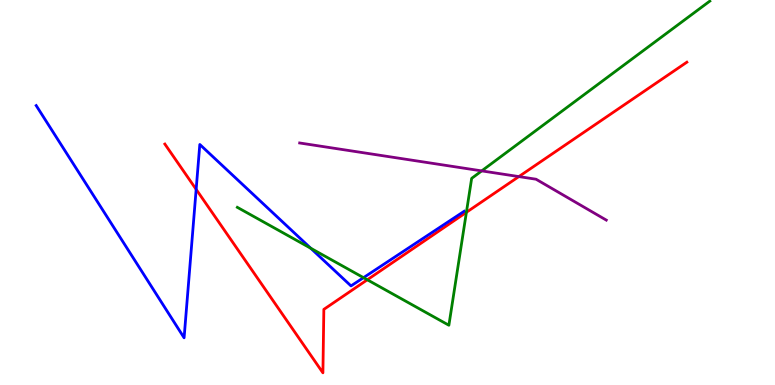[{'lines': ['blue', 'red'], 'intersections': [{'x': 2.53, 'y': 5.08}]}, {'lines': ['green', 'red'], 'intersections': [{'x': 4.74, 'y': 2.73}, {'x': 6.02, 'y': 4.49}]}, {'lines': ['purple', 'red'], 'intersections': [{'x': 6.69, 'y': 5.41}]}, {'lines': ['blue', 'green'], 'intersections': [{'x': 4.01, 'y': 3.55}, {'x': 4.69, 'y': 2.79}]}, {'lines': ['blue', 'purple'], 'intersections': []}, {'lines': ['green', 'purple'], 'intersections': [{'x': 6.22, 'y': 5.56}]}]